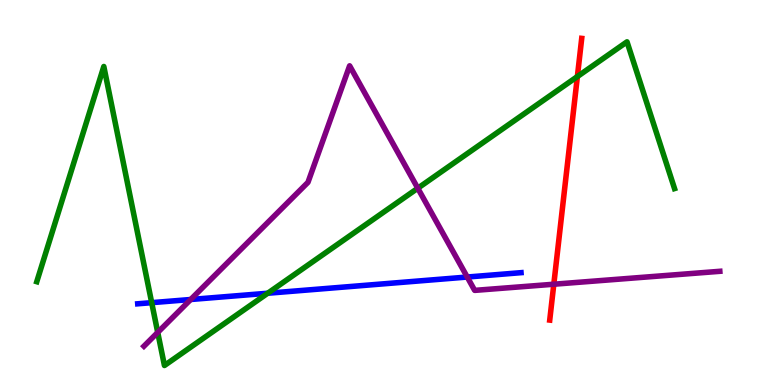[{'lines': ['blue', 'red'], 'intersections': []}, {'lines': ['green', 'red'], 'intersections': [{'x': 7.45, 'y': 8.01}]}, {'lines': ['purple', 'red'], 'intersections': [{'x': 7.15, 'y': 2.62}]}, {'lines': ['blue', 'green'], 'intersections': [{'x': 1.96, 'y': 2.14}, {'x': 3.45, 'y': 2.38}]}, {'lines': ['blue', 'purple'], 'intersections': [{'x': 2.46, 'y': 2.22}, {'x': 6.03, 'y': 2.8}]}, {'lines': ['green', 'purple'], 'intersections': [{'x': 2.04, 'y': 1.37}, {'x': 5.39, 'y': 5.11}]}]